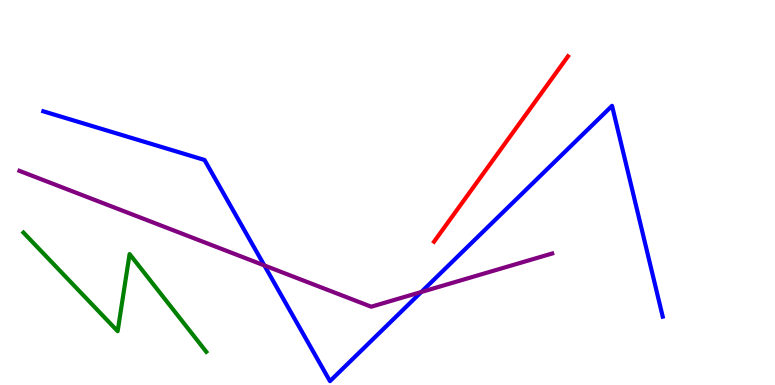[{'lines': ['blue', 'red'], 'intersections': []}, {'lines': ['green', 'red'], 'intersections': []}, {'lines': ['purple', 'red'], 'intersections': []}, {'lines': ['blue', 'green'], 'intersections': []}, {'lines': ['blue', 'purple'], 'intersections': [{'x': 3.41, 'y': 3.11}, {'x': 5.44, 'y': 2.42}]}, {'lines': ['green', 'purple'], 'intersections': []}]